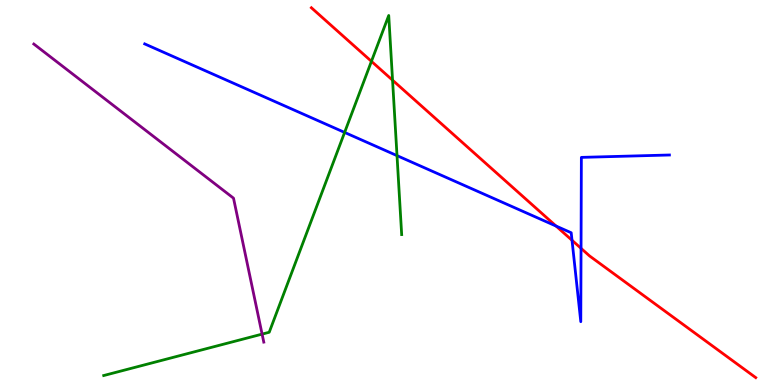[{'lines': ['blue', 'red'], 'intersections': [{'x': 7.17, 'y': 4.13}, {'x': 7.38, 'y': 3.76}, {'x': 7.5, 'y': 3.55}]}, {'lines': ['green', 'red'], 'intersections': [{'x': 4.79, 'y': 8.41}, {'x': 5.07, 'y': 7.92}]}, {'lines': ['purple', 'red'], 'intersections': []}, {'lines': ['blue', 'green'], 'intersections': [{'x': 4.45, 'y': 6.56}, {'x': 5.12, 'y': 5.96}]}, {'lines': ['blue', 'purple'], 'intersections': []}, {'lines': ['green', 'purple'], 'intersections': [{'x': 3.38, 'y': 1.32}]}]